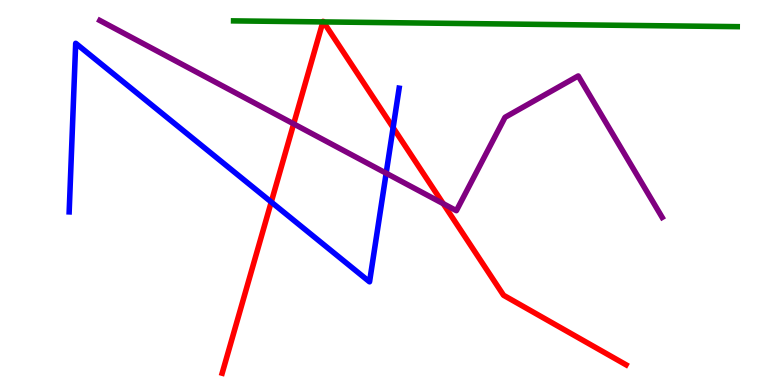[{'lines': ['blue', 'red'], 'intersections': [{'x': 3.5, 'y': 4.75}, {'x': 5.07, 'y': 6.68}]}, {'lines': ['green', 'red'], 'intersections': [{'x': 4.17, 'y': 9.43}, {'x': 4.17, 'y': 9.43}]}, {'lines': ['purple', 'red'], 'intersections': [{'x': 3.79, 'y': 6.78}, {'x': 5.72, 'y': 4.71}]}, {'lines': ['blue', 'green'], 'intersections': []}, {'lines': ['blue', 'purple'], 'intersections': [{'x': 4.98, 'y': 5.5}]}, {'lines': ['green', 'purple'], 'intersections': []}]